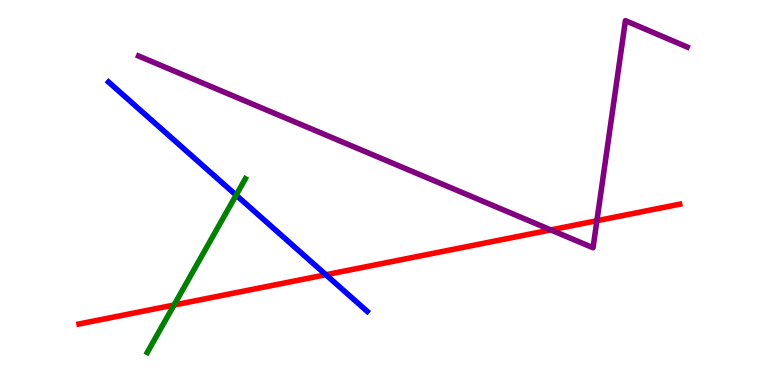[{'lines': ['blue', 'red'], 'intersections': [{'x': 4.21, 'y': 2.86}]}, {'lines': ['green', 'red'], 'intersections': [{'x': 2.25, 'y': 2.08}]}, {'lines': ['purple', 'red'], 'intersections': [{'x': 7.11, 'y': 4.03}, {'x': 7.7, 'y': 4.27}]}, {'lines': ['blue', 'green'], 'intersections': [{'x': 3.05, 'y': 4.93}]}, {'lines': ['blue', 'purple'], 'intersections': []}, {'lines': ['green', 'purple'], 'intersections': []}]